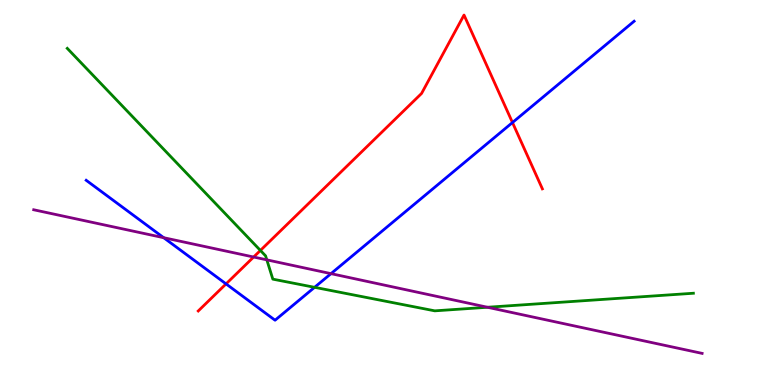[{'lines': ['blue', 'red'], 'intersections': [{'x': 2.92, 'y': 2.63}, {'x': 6.61, 'y': 6.82}]}, {'lines': ['green', 'red'], 'intersections': [{'x': 3.36, 'y': 3.5}]}, {'lines': ['purple', 'red'], 'intersections': [{'x': 3.27, 'y': 3.32}]}, {'lines': ['blue', 'green'], 'intersections': [{'x': 4.06, 'y': 2.54}]}, {'lines': ['blue', 'purple'], 'intersections': [{'x': 2.11, 'y': 3.83}, {'x': 4.27, 'y': 2.89}]}, {'lines': ['green', 'purple'], 'intersections': [{'x': 3.44, 'y': 3.25}, {'x': 6.29, 'y': 2.02}]}]